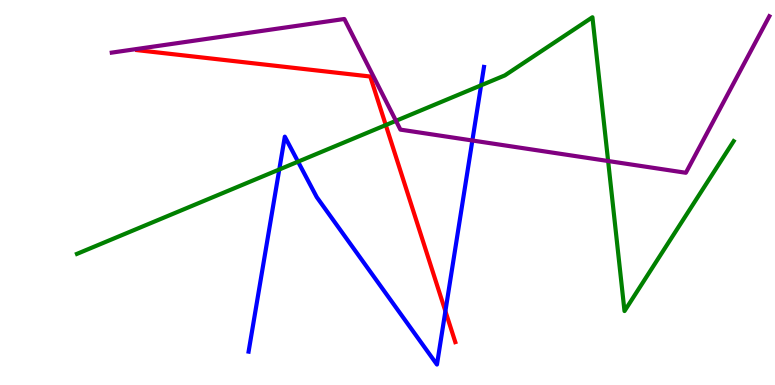[{'lines': ['blue', 'red'], 'intersections': [{'x': 5.75, 'y': 1.92}]}, {'lines': ['green', 'red'], 'intersections': [{'x': 4.98, 'y': 6.75}]}, {'lines': ['purple', 'red'], 'intersections': []}, {'lines': ['blue', 'green'], 'intersections': [{'x': 3.6, 'y': 5.6}, {'x': 3.85, 'y': 5.8}, {'x': 6.21, 'y': 7.78}]}, {'lines': ['blue', 'purple'], 'intersections': [{'x': 6.09, 'y': 6.35}]}, {'lines': ['green', 'purple'], 'intersections': [{'x': 5.11, 'y': 6.86}, {'x': 7.85, 'y': 5.82}]}]